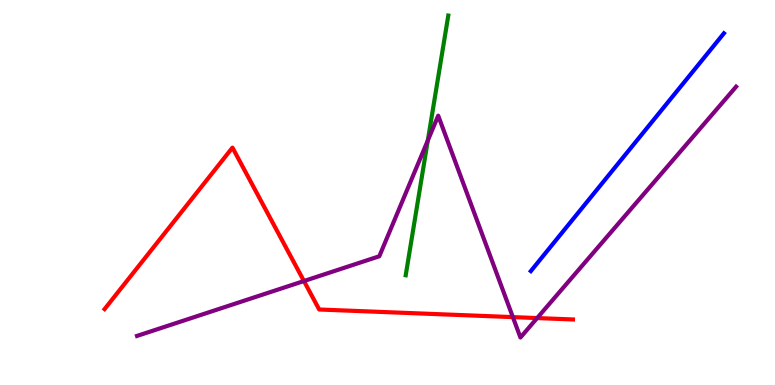[{'lines': ['blue', 'red'], 'intersections': []}, {'lines': ['green', 'red'], 'intersections': []}, {'lines': ['purple', 'red'], 'intersections': [{'x': 3.92, 'y': 2.7}, {'x': 6.62, 'y': 1.76}, {'x': 6.93, 'y': 1.74}]}, {'lines': ['blue', 'green'], 'intersections': []}, {'lines': ['blue', 'purple'], 'intersections': []}, {'lines': ['green', 'purple'], 'intersections': [{'x': 5.52, 'y': 6.35}]}]